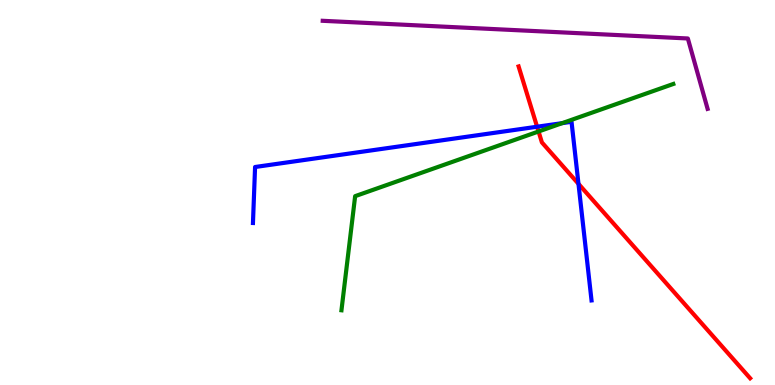[{'lines': ['blue', 'red'], 'intersections': [{'x': 6.93, 'y': 6.71}, {'x': 7.46, 'y': 5.22}]}, {'lines': ['green', 'red'], 'intersections': [{'x': 6.95, 'y': 6.58}]}, {'lines': ['purple', 'red'], 'intersections': []}, {'lines': ['blue', 'green'], 'intersections': [{'x': 7.25, 'y': 6.8}]}, {'lines': ['blue', 'purple'], 'intersections': []}, {'lines': ['green', 'purple'], 'intersections': []}]